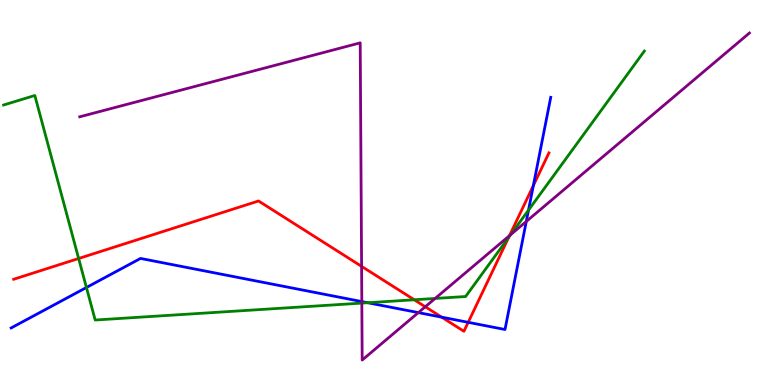[{'lines': ['blue', 'red'], 'intersections': [{'x': 5.7, 'y': 1.76}, {'x': 6.04, 'y': 1.63}, {'x': 6.88, 'y': 5.18}]}, {'lines': ['green', 'red'], 'intersections': [{'x': 1.01, 'y': 3.29}, {'x': 5.35, 'y': 2.21}, {'x': 6.56, 'y': 3.83}]}, {'lines': ['purple', 'red'], 'intersections': [{'x': 4.67, 'y': 3.08}, {'x': 5.49, 'y': 2.03}, {'x': 6.57, 'y': 3.88}]}, {'lines': ['blue', 'green'], 'intersections': [{'x': 1.12, 'y': 2.53}, {'x': 4.74, 'y': 2.14}, {'x': 6.82, 'y': 4.54}]}, {'lines': ['blue', 'purple'], 'intersections': [{'x': 4.67, 'y': 2.17}, {'x': 5.4, 'y': 1.88}, {'x': 6.79, 'y': 4.25}]}, {'lines': ['green', 'purple'], 'intersections': [{'x': 4.67, 'y': 2.13}, {'x': 5.61, 'y': 2.25}, {'x': 6.59, 'y': 3.9}]}]